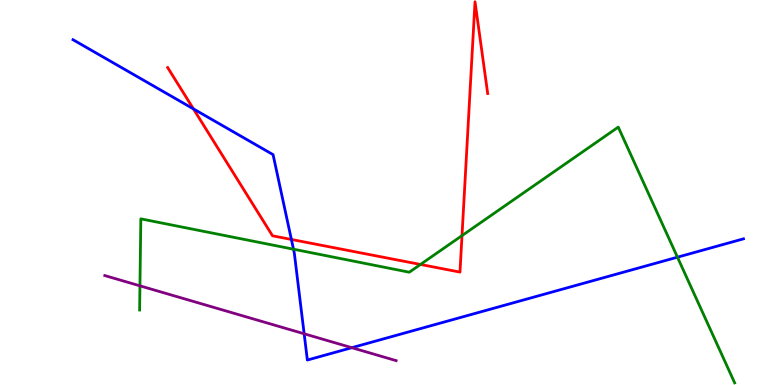[{'lines': ['blue', 'red'], 'intersections': [{'x': 2.5, 'y': 7.17}, {'x': 3.76, 'y': 3.78}]}, {'lines': ['green', 'red'], 'intersections': [{'x': 5.43, 'y': 3.13}, {'x': 5.96, 'y': 3.88}]}, {'lines': ['purple', 'red'], 'intersections': []}, {'lines': ['blue', 'green'], 'intersections': [{'x': 3.79, 'y': 3.53}, {'x': 8.74, 'y': 3.32}]}, {'lines': ['blue', 'purple'], 'intersections': [{'x': 3.92, 'y': 1.33}, {'x': 4.54, 'y': 0.969}]}, {'lines': ['green', 'purple'], 'intersections': [{'x': 1.81, 'y': 2.58}]}]